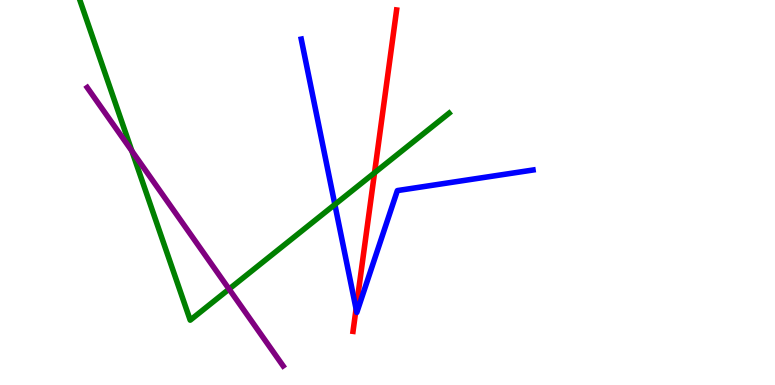[{'lines': ['blue', 'red'], 'intersections': [{'x': 4.59, 'y': 1.98}]}, {'lines': ['green', 'red'], 'intersections': [{'x': 4.83, 'y': 5.51}]}, {'lines': ['purple', 'red'], 'intersections': []}, {'lines': ['blue', 'green'], 'intersections': [{'x': 4.32, 'y': 4.69}]}, {'lines': ['blue', 'purple'], 'intersections': []}, {'lines': ['green', 'purple'], 'intersections': [{'x': 1.7, 'y': 6.08}, {'x': 2.96, 'y': 2.49}]}]